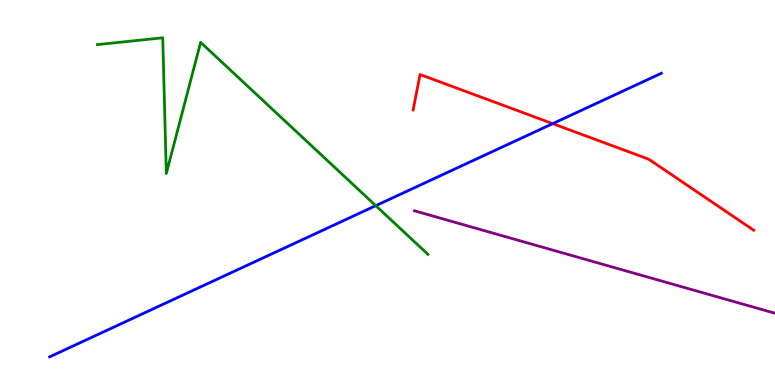[{'lines': ['blue', 'red'], 'intersections': [{'x': 7.13, 'y': 6.79}]}, {'lines': ['green', 'red'], 'intersections': []}, {'lines': ['purple', 'red'], 'intersections': []}, {'lines': ['blue', 'green'], 'intersections': [{'x': 4.85, 'y': 4.66}]}, {'lines': ['blue', 'purple'], 'intersections': []}, {'lines': ['green', 'purple'], 'intersections': []}]